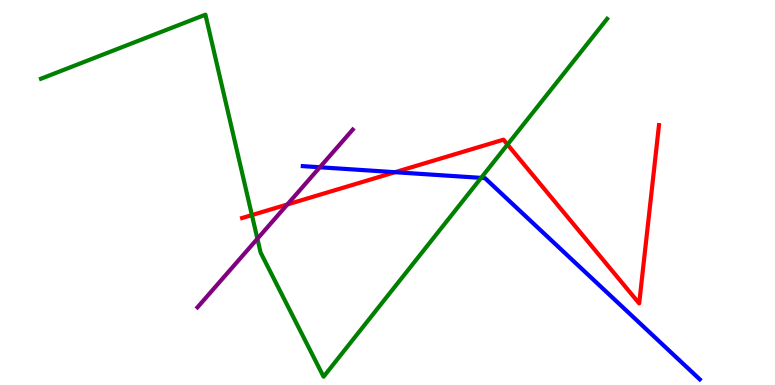[{'lines': ['blue', 'red'], 'intersections': [{'x': 5.1, 'y': 5.53}]}, {'lines': ['green', 'red'], 'intersections': [{'x': 3.25, 'y': 4.41}, {'x': 6.55, 'y': 6.25}]}, {'lines': ['purple', 'red'], 'intersections': [{'x': 3.71, 'y': 4.69}]}, {'lines': ['blue', 'green'], 'intersections': [{'x': 6.21, 'y': 5.38}]}, {'lines': ['blue', 'purple'], 'intersections': [{'x': 4.13, 'y': 5.66}]}, {'lines': ['green', 'purple'], 'intersections': [{'x': 3.32, 'y': 3.8}]}]